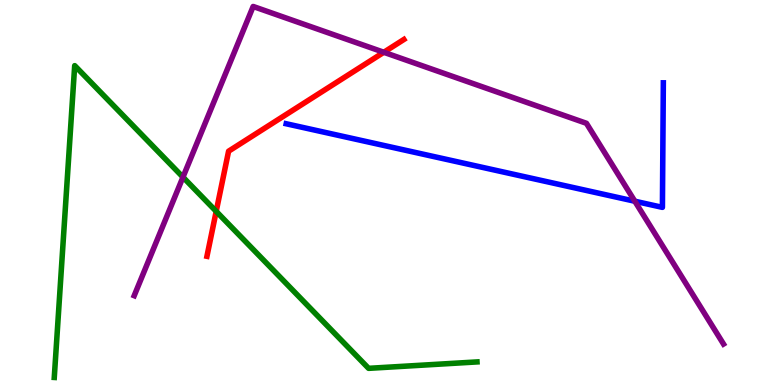[{'lines': ['blue', 'red'], 'intersections': []}, {'lines': ['green', 'red'], 'intersections': [{'x': 2.79, 'y': 4.51}]}, {'lines': ['purple', 'red'], 'intersections': [{'x': 4.95, 'y': 8.64}]}, {'lines': ['blue', 'green'], 'intersections': []}, {'lines': ['blue', 'purple'], 'intersections': [{'x': 8.19, 'y': 4.77}]}, {'lines': ['green', 'purple'], 'intersections': [{'x': 2.36, 'y': 5.4}]}]